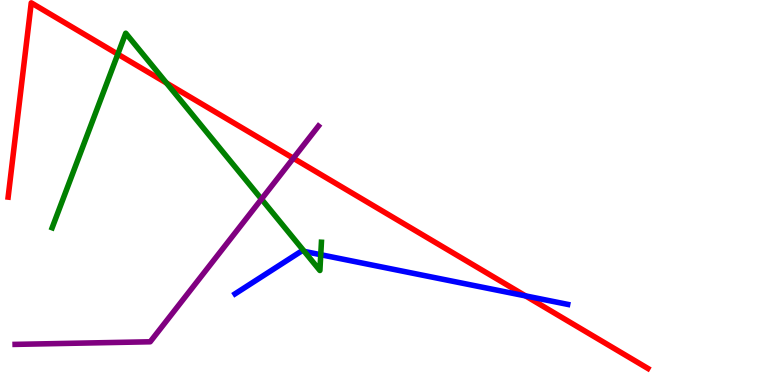[{'lines': ['blue', 'red'], 'intersections': [{'x': 6.78, 'y': 2.31}]}, {'lines': ['green', 'red'], 'intersections': [{'x': 1.52, 'y': 8.59}, {'x': 2.15, 'y': 7.84}]}, {'lines': ['purple', 'red'], 'intersections': [{'x': 3.79, 'y': 5.89}]}, {'lines': ['blue', 'green'], 'intersections': [{'x': 3.93, 'y': 3.47}, {'x': 4.14, 'y': 3.38}]}, {'lines': ['blue', 'purple'], 'intersections': []}, {'lines': ['green', 'purple'], 'intersections': [{'x': 3.37, 'y': 4.83}]}]